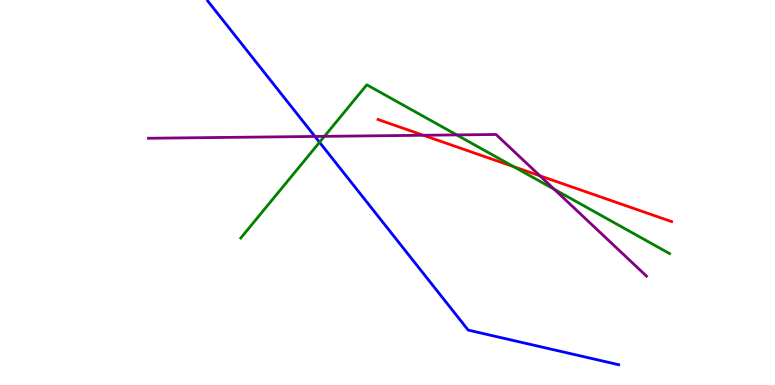[{'lines': ['blue', 'red'], 'intersections': []}, {'lines': ['green', 'red'], 'intersections': [{'x': 6.63, 'y': 5.67}]}, {'lines': ['purple', 'red'], 'intersections': [{'x': 5.46, 'y': 6.49}, {'x': 6.97, 'y': 5.43}]}, {'lines': ['blue', 'green'], 'intersections': [{'x': 4.12, 'y': 6.3}]}, {'lines': ['blue', 'purple'], 'intersections': [{'x': 4.06, 'y': 6.46}]}, {'lines': ['green', 'purple'], 'intersections': [{'x': 4.19, 'y': 6.46}, {'x': 5.89, 'y': 6.5}, {'x': 7.15, 'y': 5.08}]}]